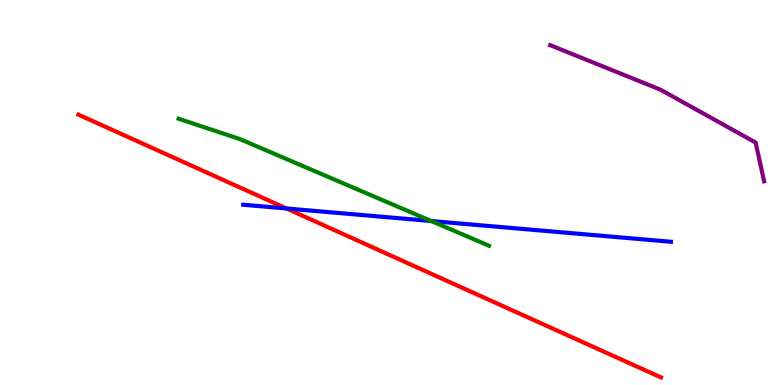[{'lines': ['blue', 'red'], 'intersections': [{'x': 3.7, 'y': 4.58}]}, {'lines': ['green', 'red'], 'intersections': []}, {'lines': ['purple', 'red'], 'intersections': []}, {'lines': ['blue', 'green'], 'intersections': [{'x': 5.56, 'y': 4.26}]}, {'lines': ['blue', 'purple'], 'intersections': []}, {'lines': ['green', 'purple'], 'intersections': []}]